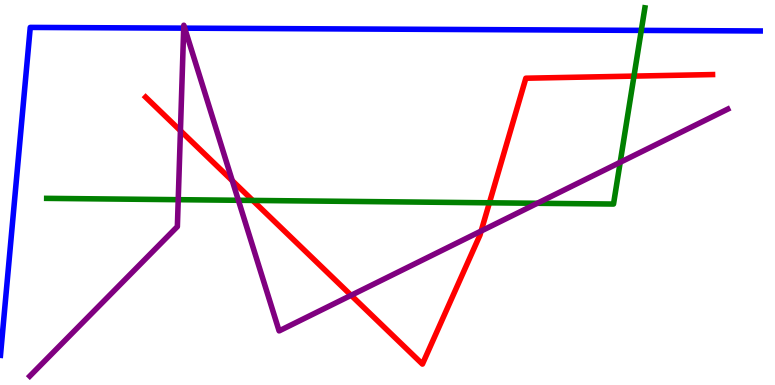[{'lines': ['blue', 'red'], 'intersections': []}, {'lines': ['green', 'red'], 'intersections': [{'x': 3.26, 'y': 4.79}, {'x': 6.31, 'y': 4.73}, {'x': 8.18, 'y': 8.02}]}, {'lines': ['purple', 'red'], 'intersections': [{'x': 2.33, 'y': 6.61}, {'x': 3.0, 'y': 5.31}, {'x': 4.53, 'y': 2.33}, {'x': 6.21, 'y': 4.0}]}, {'lines': ['blue', 'green'], 'intersections': [{'x': 8.27, 'y': 9.21}]}, {'lines': ['blue', 'purple'], 'intersections': [{'x': 2.37, 'y': 9.27}, {'x': 2.38, 'y': 9.27}]}, {'lines': ['green', 'purple'], 'intersections': [{'x': 2.3, 'y': 4.81}, {'x': 3.08, 'y': 4.8}, {'x': 6.93, 'y': 4.72}, {'x': 8.0, 'y': 5.78}]}]